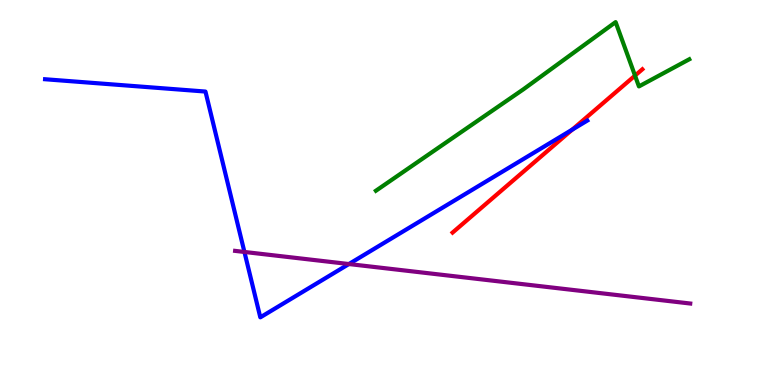[{'lines': ['blue', 'red'], 'intersections': [{'x': 7.38, 'y': 6.63}]}, {'lines': ['green', 'red'], 'intersections': [{'x': 8.19, 'y': 8.04}]}, {'lines': ['purple', 'red'], 'intersections': []}, {'lines': ['blue', 'green'], 'intersections': []}, {'lines': ['blue', 'purple'], 'intersections': [{'x': 3.15, 'y': 3.46}, {'x': 4.5, 'y': 3.14}]}, {'lines': ['green', 'purple'], 'intersections': []}]